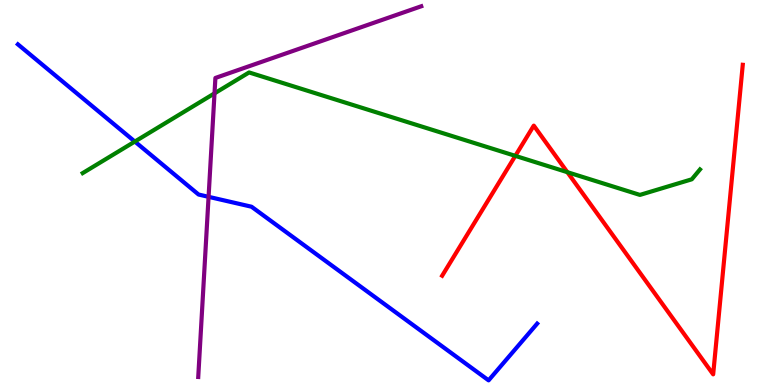[{'lines': ['blue', 'red'], 'intersections': []}, {'lines': ['green', 'red'], 'intersections': [{'x': 6.65, 'y': 5.95}, {'x': 7.32, 'y': 5.53}]}, {'lines': ['purple', 'red'], 'intersections': []}, {'lines': ['blue', 'green'], 'intersections': [{'x': 1.74, 'y': 6.32}]}, {'lines': ['blue', 'purple'], 'intersections': [{'x': 2.69, 'y': 4.89}]}, {'lines': ['green', 'purple'], 'intersections': [{'x': 2.77, 'y': 7.57}]}]